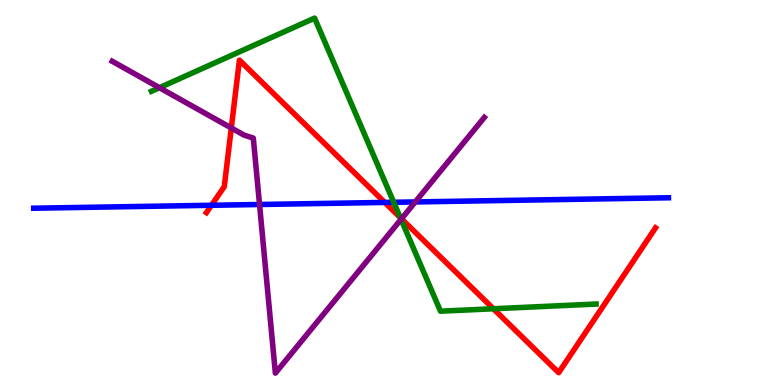[{'lines': ['blue', 'red'], 'intersections': [{'x': 2.73, 'y': 4.67}, {'x': 4.96, 'y': 4.74}]}, {'lines': ['green', 'red'], 'intersections': [{'x': 5.17, 'y': 4.35}, {'x': 6.37, 'y': 1.98}]}, {'lines': ['purple', 'red'], 'intersections': [{'x': 2.98, 'y': 6.68}, {'x': 5.18, 'y': 4.32}]}, {'lines': ['blue', 'green'], 'intersections': [{'x': 5.08, 'y': 4.75}]}, {'lines': ['blue', 'purple'], 'intersections': [{'x': 3.35, 'y': 4.69}, {'x': 5.36, 'y': 4.75}]}, {'lines': ['green', 'purple'], 'intersections': [{'x': 2.06, 'y': 7.72}, {'x': 5.17, 'y': 4.3}]}]